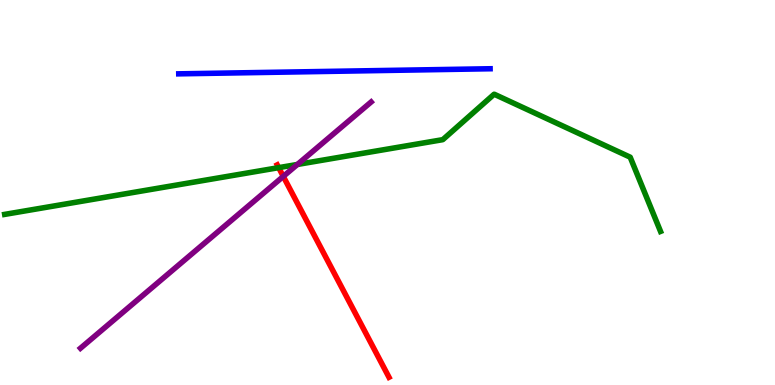[{'lines': ['blue', 'red'], 'intersections': []}, {'lines': ['green', 'red'], 'intersections': [{'x': 3.6, 'y': 5.65}]}, {'lines': ['purple', 'red'], 'intersections': [{'x': 3.66, 'y': 5.42}]}, {'lines': ['blue', 'green'], 'intersections': []}, {'lines': ['blue', 'purple'], 'intersections': []}, {'lines': ['green', 'purple'], 'intersections': [{'x': 3.84, 'y': 5.73}]}]